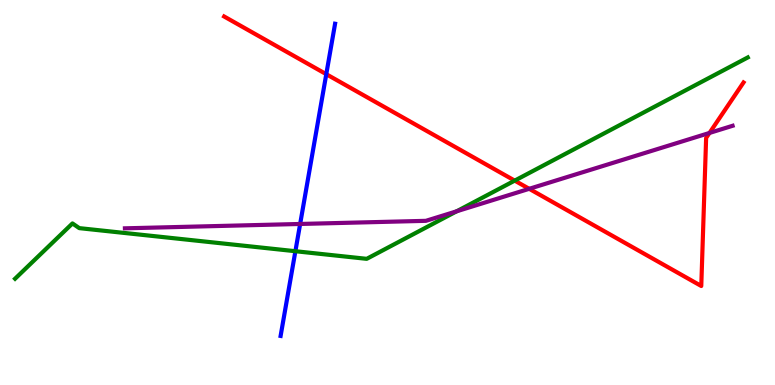[{'lines': ['blue', 'red'], 'intersections': [{'x': 4.21, 'y': 8.07}]}, {'lines': ['green', 'red'], 'intersections': [{'x': 6.64, 'y': 5.31}]}, {'lines': ['purple', 'red'], 'intersections': [{'x': 6.83, 'y': 5.1}, {'x': 9.15, 'y': 6.55}]}, {'lines': ['blue', 'green'], 'intersections': [{'x': 3.81, 'y': 3.47}]}, {'lines': ['blue', 'purple'], 'intersections': [{'x': 3.87, 'y': 4.18}]}, {'lines': ['green', 'purple'], 'intersections': [{'x': 5.89, 'y': 4.51}]}]